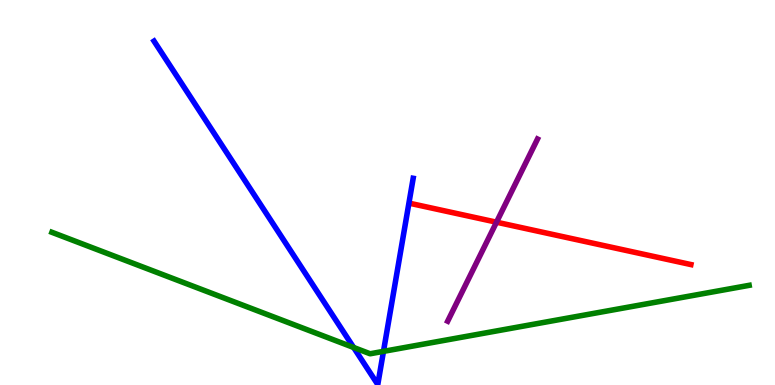[{'lines': ['blue', 'red'], 'intersections': []}, {'lines': ['green', 'red'], 'intersections': []}, {'lines': ['purple', 'red'], 'intersections': [{'x': 6.41, 'y': 4.23}]}, {'lines': ['blue', 'green'], 'intersections': [{'x': 4.56, 'y': 0.975}, {'x': 4.95, 'y': 0.874}]}, {'lines': ['blue', 'purple'], 'intersections': []}, {'lines': ['green', 'purple'], 'intersections': []}]